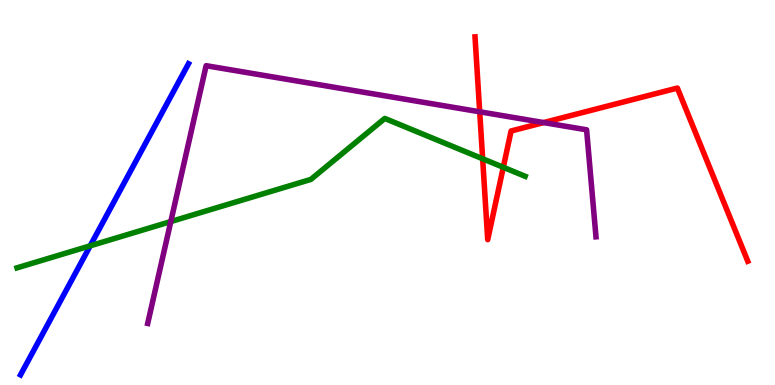[{'lines': ['blue', 'red'], 'intersections': []}, {'lines': ['green', 'red'], 'intersections': [{'x': 6.23, 'y': 5.88}, {'x': 6.49, 'y': 5.66}]}, {'lines': ['purple', 'red'], 'intersections': [{'x': 6.19, 'y': 7.1}, {'x': 7.02, 'y': 6.82}]}, {'lines': ['blue', 'green'], 'intersections': [{'x': 1.16, 'y': 3.61}]}, {'lines': ['blue', 'purple'], 'intersections': []}, {'lines': ['green', 'purple'], 'intersections': [{'x': 2.2, 'y': 4.25}]}]